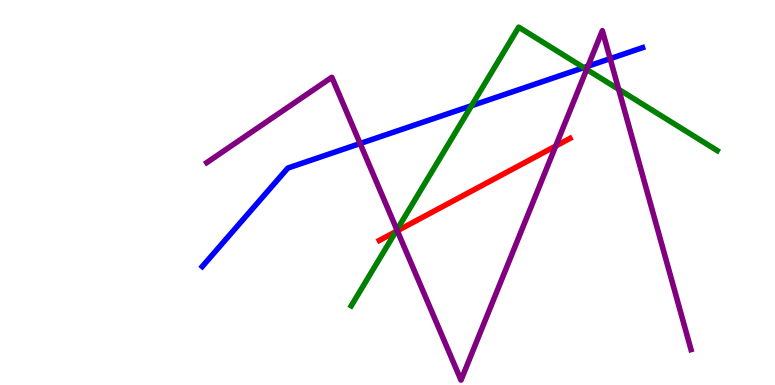[{'lines': ['blue', 'red'], 'intersections': []}, {'lines': ['green', 'red'], 'intersections': [{'x': 5.11, 'y': 3.98}]}, {'lines': ['purple', 'red'], 'intersections': [{'x': 5.13, 'y': 4.0}, {'x': 7.17, 'y': 6.21}]}, {'lines': ['blue', 'green'], 'intersections': [{'x': 6.08, 'y': 7.25}, {'x': 7.53, 'y': 8.24}]}, {'lines': ['blue', 'purple'], 'intersections': [{'x': 4.65, 'y': 6.27}, {'x': 7.59, 'y': 8.28}, {'x': 7.87, 'y': 8.48}]}, {'lines': ['green', 'purple'], 'intersections': [{'x': 5.12, 'y': 4.03}, {'x': 7.57, 'y': 8.2}, {'x': 7.98, 'y': 7.68}]}]